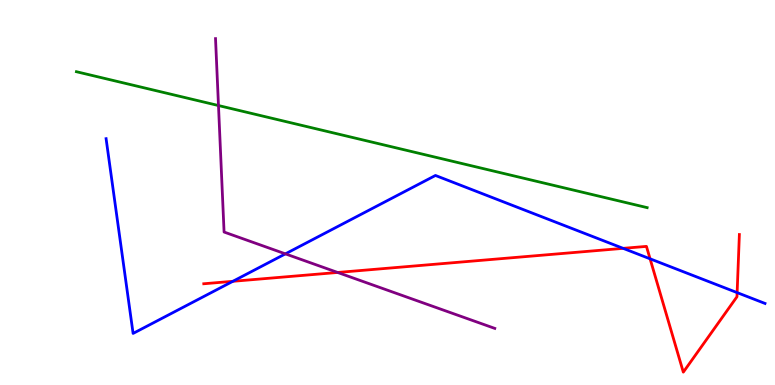[{'lines': ['blue', 'red'], 'intersections': [{'x': 3.0, 'y': 2.69}, {'x': 8.04, 'y': 3.55}, {'x': 8.39, 'y': 3.28}, {'x': 9.51, 'y': 2.4}]}, {'lines': ['green', 'red'], 'intersections': []}, {'lines': ['purple', 'red'], 'intersections': [{'x': 4.36, 'y': 2.92}]}, {'lines': ['blue', 'green'], 'intersections': []}, {'lines': ['blue', 'purple'], 'intersections': [{'x': 3.68, 'y': 3.41}]}, {'lines': ['green', 'purple'], 'intersections': [{'x': 2.82, 'y': 7.26}]}]